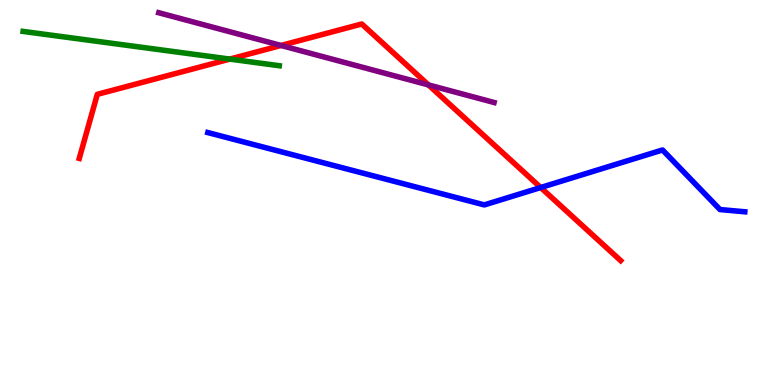[{'lines': ['blue', 'red'], 'intersections': [{'x': 6.98, 'y': 5.13}]}, {'lines': ['green', 'red'], 'intersections': [{'x': 2.97, 'y': 8.47}]}, {'lines': ['purple', 'red'], 'intersections': [{'x': 3.63, 'y': 8.82}, {'x': 5.53, 'y': 7.79}]}, {'lines': ['blue', 'green'], 'intersections': []}, {'lines': ['blue', 'purple'], 'intersections': []}, {'lines': ['green', 'purple'], 'intersections': []}]